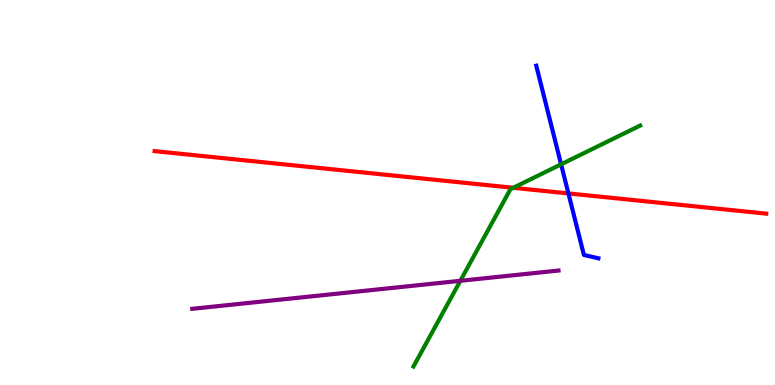[{'lines': ['blue', 'red'], 'intersections': [{'x': 7.33, 'y': 4.98}]}, {'lines': ['green', 'red'], 'intersections': [{'x': 6.62, 'y': 5.12}]}, {'lines': ['purple', 'red'], 'intersections': []}, {'lines': ['blue', 'green'], 'intersections': [{'x': 7.24, 'y': 5.73}]}, {'lines': ['blue', 'purple'], 'intersections': []}, {'lines': ['green', 'purple'], 'intersections': [{'x': 5.94, 'y': 2.71}]}]